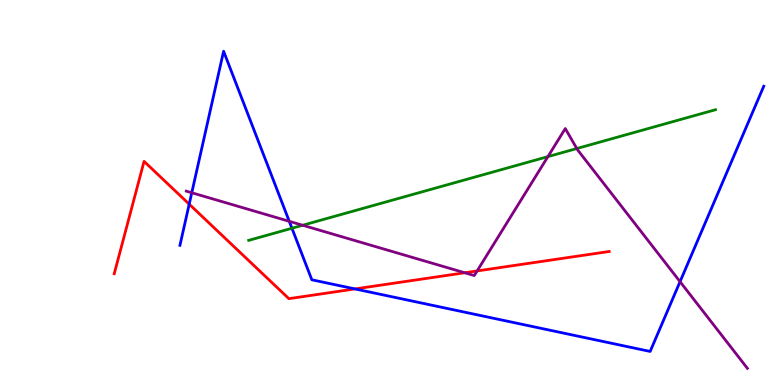[{'lines': ['blue', 'red'], 'intersections': [{'x': 2.44, 'y': 4.7}, {'x': 4.58, 'y': 2.5}]}, {'lines': ['green', 'red'], 'intersections': []}, {'lines': ['purple', 'red'], 'intersections': [{'x': 6.0, 'y': 2.92}, {'x': 6.16, 'y': 2.96}]}, {'lines': ['blue', 'green'], 'intersections': [{'x': 3.77, 'y': 4.07}]}, {'lines': ['blue', 'purple'], 'intersections': [{'x': 2.47, 'y': 4.99}, {'x': 3.73, 'y': 4.25}, {'x': 8.77, 'y': 2.68}]}, {'lines': ['green', 'purple'], 'intersections': [{'x': 3.91, 'y': 4.15}, {'x': 7.07, 'y': 5.93}, {'x': 7.44, 'y': 6.14}]}]